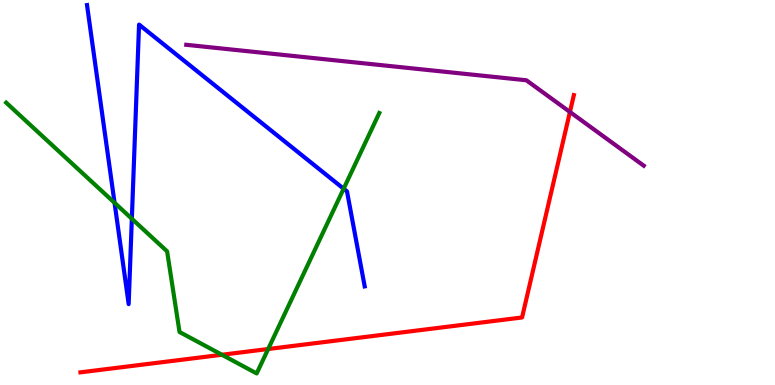[{'lines': ['blue', 'red'], 'intersections': []}, {'lines': ['green', 'red'], 'intersections': [{'x': 2.86, 'y': 0.785}, {'x': 3.46, 'y': 0.935}]}, {'lines': ['purple', 'red'], 'intersections': [{'x': 7.35, 'y': 7.09}]}, {'lines': ['blue', 'green'], 'intersections': [{'x': 1.48, 'y': 4.73}, {'x': 1.7, 'y': 4.32}, {'x': 4.43, 'y': 5.1}]}, {'lines': ['blue', 'purple'], 'intersections': []}, {'lines': ['green', 'purple'], 'intersections': []}]